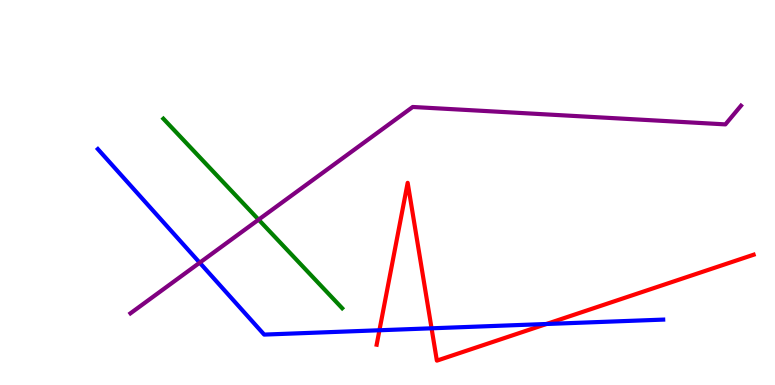[{'lines': ['blue', 'red'], 'intersections': [{'x': 4.9, 'y': 1.42}, {'x': 5.57, 'y': 1.47}, {'x': 7.05, 'y': 1.58}]}, {'lines': ['green', 'red'], 'intersections': []}, {'lines': ['purple', 'red'], 'intersections': []}, {'lines': ['blue', 'green'], 'intersections': []}, {'lines': ['blue', 'purple'], 'intersections': [{'x': 2.58, 'y': 3.18}]}, {'lines': ['green', 'purple'], 'intersections': [{'x': 3.34, 'y': 4.3}]}]